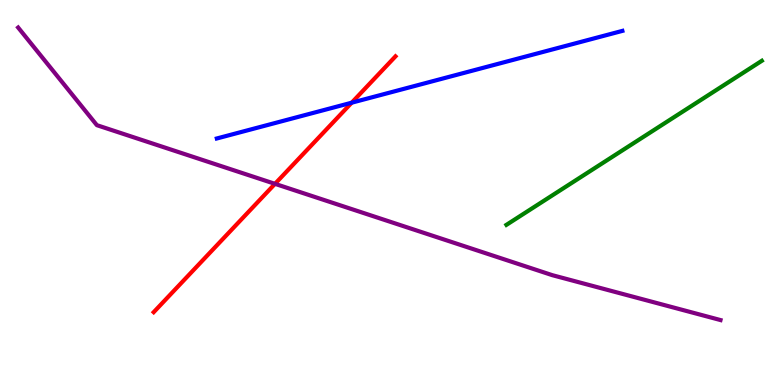[{'lines': ['blue', 'red'], 'intersections': [{'x': 4.54, 'y': 7.33}]}, {'lines': ['green', 'red'], 'intersections': []}, {'lines': ['purple', 'red'], 'intersections': [{'x': 3.55, 'y': 5.22}]}, {'lines': ['blue', 'green'], 'intersections': []}, {'lines': ['blue', 'purple'], 'intersections': []}, {'lines': ['green', 'purple'], 'intersections': []}]